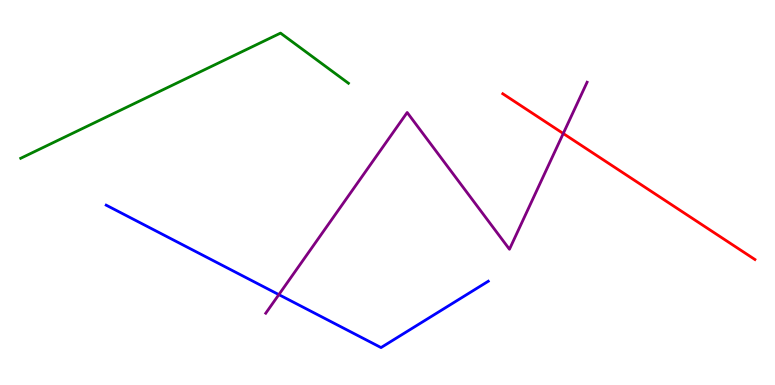[{'lines': ['blue', 'red'], 'intersections': []}, {'lines': ['green', 'red'], 'intersections': []}, {'lines': ['purple', 'red'], 'intersections': [{'x': 7.27, 'y': 6.53}]}, {'lines': ['blue', 'green'], 'intersections': []}, {'lines': ['blue', 'purple'], 'intersections': [{'x': 3.6, 'y': 2.35}]}, {'lines': ['green', 'purple'], 'intersections': []}]